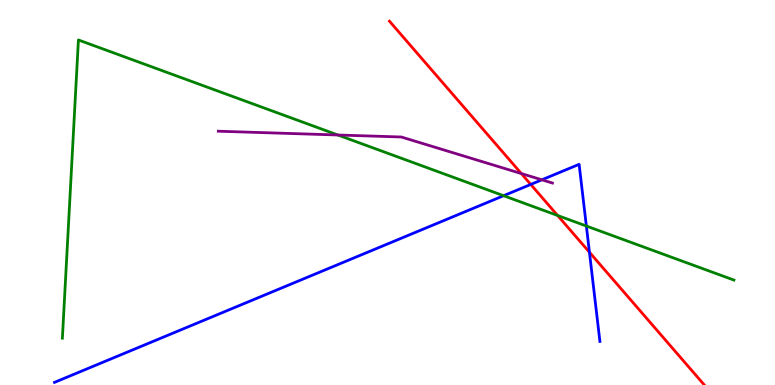[{'lines': ['blue', 'red'], 'intersections': [{'x': 6.85, 'y': 5.21}, {'x': 7.61, 'y': 3.45}]}, {'lines': ['green', 'red'], 'intersections': [{'x': 7.2, 'y': 4.4}]}, {'lines': ['purple', 'red'], 'intersections': [{'x': 6.73, 'y': 5.49}]}, {'lines': ['blue', 'green'], 'intersections': [{'x': 6.5, 'y': 4.92}, {'x': 7.57, 'y': 4.13}]}, {'lines': ['blue', 'purple'], 'intersections': [{'x': 6.99, 'y': 5.33}]}, {'lines': ['green', 'purple'], 'intersections': [{'x': 4.36, 'y': 6.49}]}]